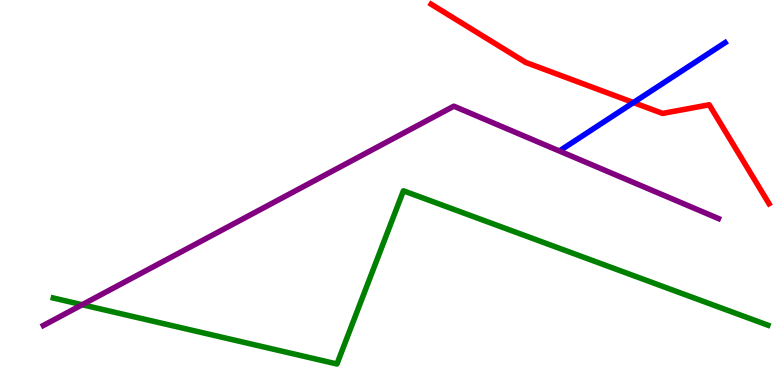[{'lines': ['blue', 'red'], 'intersections': [{'x': 8.17, 'y': 7.34}]}, {'lines': ['green', 'red'], 'intersections': []}, {'lines': ['purple', 'red'], 'intersections': []}, {'lines': ['blue', 'green'], 'intersections': []}, {'lines': ['blue', 'purple'], 'intersections': []}, {'lines': ['green', 'purple'], 'intersections': [{'x': 1.06, 'y': 2.09}]}]